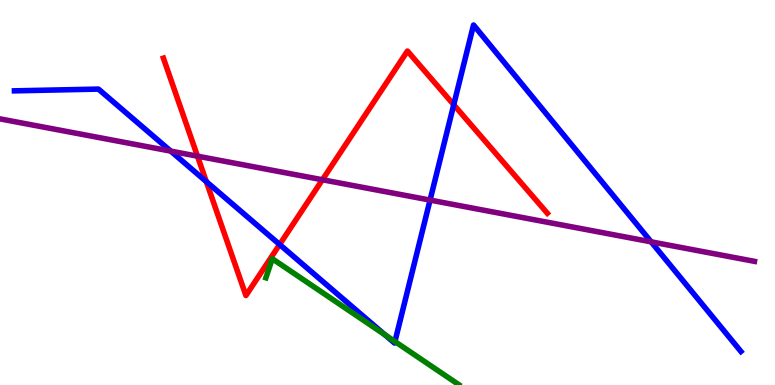[{'lines': ['blue', 'red'], 'intersections': [{'x': 2.66, 'y': 5.28}, {'x': 3.61, 'y': 3.65}, {'x': 5.85, 'y': 7.28}]}, {'lines': ['green', 'red'], 'intersections': []}, {'lines': ['purple', 'red'], 'intersections': [{'x': 2.55, 'y': 5.94}, {'x': 4.16, 'y': 5.33}]}, {'lines': ['blue', 'green'], 'intersections': [{'x': 4.97, 'y': 1.31}, {'x': 5.1, 'y': 1.13}]}, {'lines': ['blue', 'purple'], 'intersections': [{'x': 2.2, 'y': 6.07}, {'x': 5.55, 'y': 4.8}, {'x': 8.4, 'y': 3.72}]}, {'lines': ['green', 'purple'], 'intersections': []}]